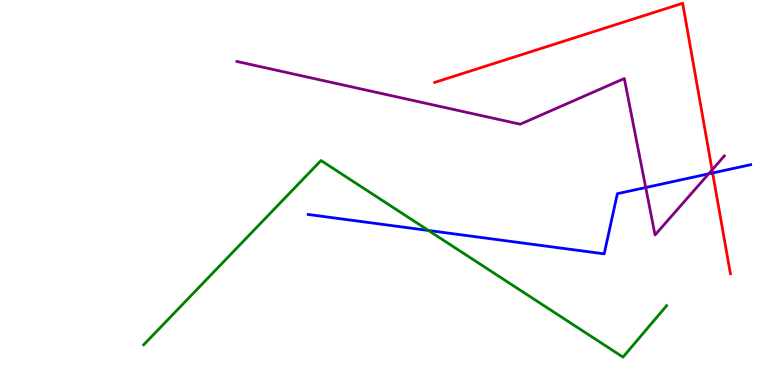[{'lines': ['blue', 'red'], 'intersections': [{'x': 9.2, 'y': 5.51}]}, {'lines': ['green', 'red'], 'intersections': []}, {'lines': ['purple', 'red'], 'intersections': [{'x': 9.19, 'y': 5.59}]}, {'lines': ['blue', 'green'], 'intersections': [{'x': 5.53, 'y': 4.01}]}, {'lines': ['blue', 'purple'], 'intersections': [{'x': 8.33, 'y': 5.13}, {'x': 9.14, 'y': 5.48}]}, {'lines': ['green', 'purple'], 'intersections': []}]